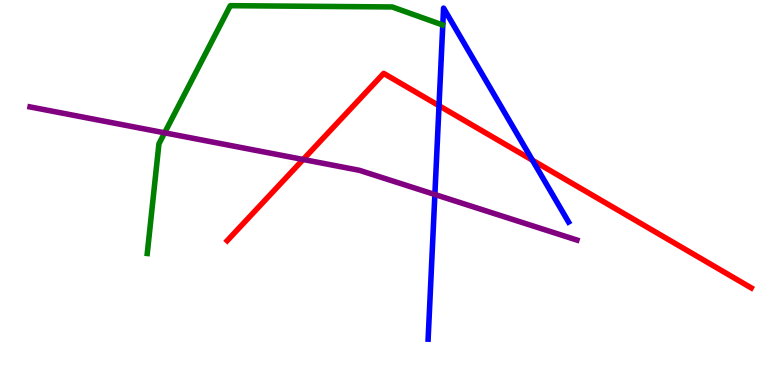[{'lines': ['blue', 'red'], 'intersections': [{'x': 5.66, 'y': 7.25}, {'x': 6.87, 'y': 5.84}]}, {'lines': ['green', 'red'], 'intersections': []}, {'lines': ['purple', 'red'], 'intersections': [{'x': 3.91, 'y': 5.86}]}, {'lines': ['blue', 'green'], 'intersections': []}, {'lines': ['blue', 'purple'], 'intersections': [{'x': 5.61, 'y': 4.95}]}, {'lines': ['green', 'purple'], 'intersections': [{'x': 2.12, 'y': 6.55}]}]